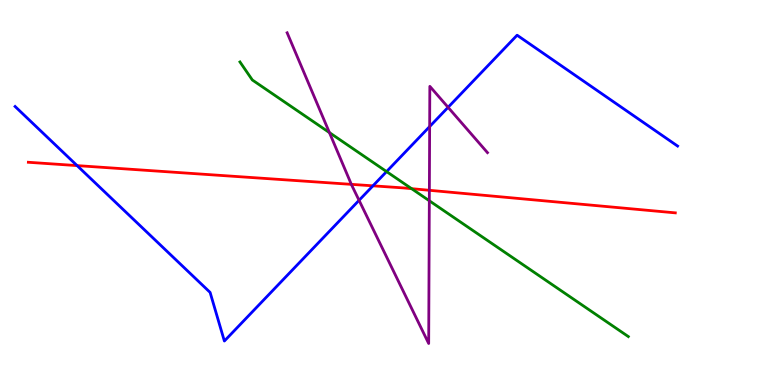[{'lines': ['blue', 'red'], 'intersections': [{'x': 0.995, 'y': 5.7}, {'x': 4.81, 'y': 5.17}]}, {'lines': ['green', 'red'], 'intersections': [{'x': 5.31, 'y': 5.1}]}, {'lines': ['purple', 'red'], 'intersections': [{'x': 4.53, 'y': 5.21}, {'x': 5.54, 'y': 5.06}]}, {'lines': ['blue', 'green'], 'intersections': [{'x': 4.99, 'y': 5.54}]}, {'lines': ['blue', 'purple'], 'intersections': [{'x': 4.63, 'y': 4.8}, {'x': 5.54, 'y': 6.71}, {'x': 5.78, 'y': 7.21}]}, {'lines': ['green', 'purple'], 'intersections': [{'x': 4.25, 'y': 6.56}, {'x': 5.54, 'y': 4.79}]}]